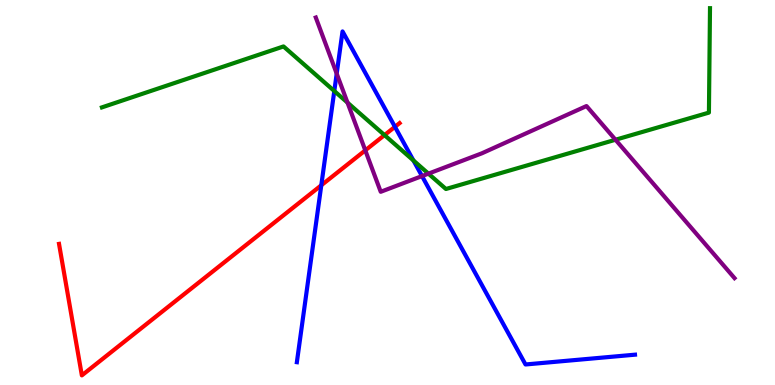[{'lines': ['blue', 'red'], 'intersections': [{'x': 4.15, 'y': 5.19}, {'x': 5.1, 'y': 6.71}]}, {'lines': ['green', 'red'], 'intersections': [{'x': 4.96, 'y': 6.49}]}, {'lines': ['purple', 'red'], 'intersections': [{'x': 4.71, 'y': 6.09}]}, {'lines': ['blue', 'green'], 'intersections': [{'x': 4.31, 'y': 7.64}, {'x': 5.33, 'y': 5.83}]}, {'lines': ['blue', 'purple'], 'intersections': [{'x': 4.34, 'y': 8.09}, {'x': 5.45, 'y': 5.43}]}, {'lines': ['green', 'purple'], 'intersections': [{'x': 4.48, 'y': 7.33}, {'x': 5.53, 'y': 5.49}, {'x': 7.94, 'y': 6.37}]}]